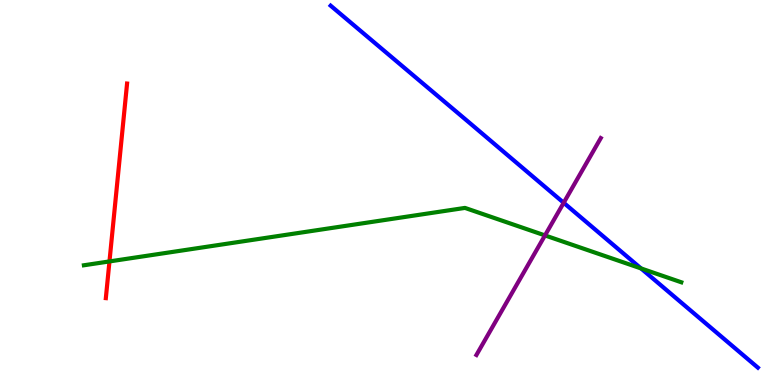[{'lines': ['blue', 'red'], 'intersections': []}, {'lines': ['green', 'red'], 'intersections': [{'x': 1.41, 'y': 3.21}]}, {'lines': ['purple', 'red'], 'intersections': []}, {'lines': ['blue', 'green'], 'intersections': [{'x': 8.27, 'y': 3.03}]}, {'lines': ['blue', 'purple'], 'intersections': [{'x': 7.27, 'y': 4.73}]}, {'lines': ['green', 'purple'], 'intersections': [{'x': 7.03, 'y': 3.89}]}]